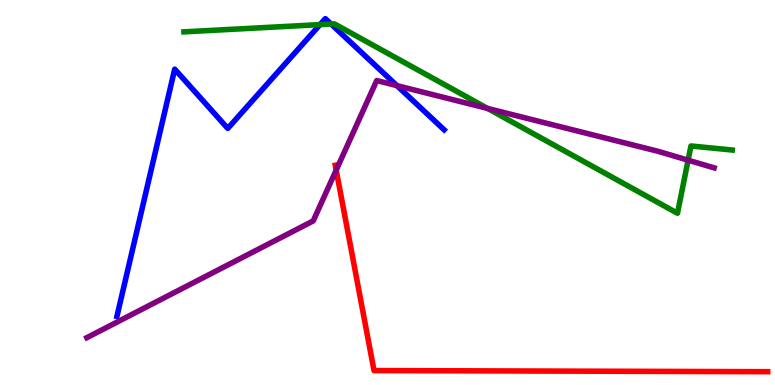[{'lines': ['blue', 'red'], 'intersections': []}, {'lines': ['green', 'red'], 'intersections': []}, {'lines': ['purple', 'red'], 'intersections': [{'x': 4.34, 'y': 5.58}]}, {'lines': ['blue', 'green'], 'intersections': [{'x': 4.13, 'y': 9.36}, {'x': 4.27, 'y': 9.38}]}, {'lines': ['blue', 'purple'], 'intersections': [{'x': 5.12, 'y': 7.78}]}, {'lines': ['green', 'purple'], 'intersections': [{'x': 6.29, 'y': 7.18}, {'x': 8.88, 'y': 5.84}]}]